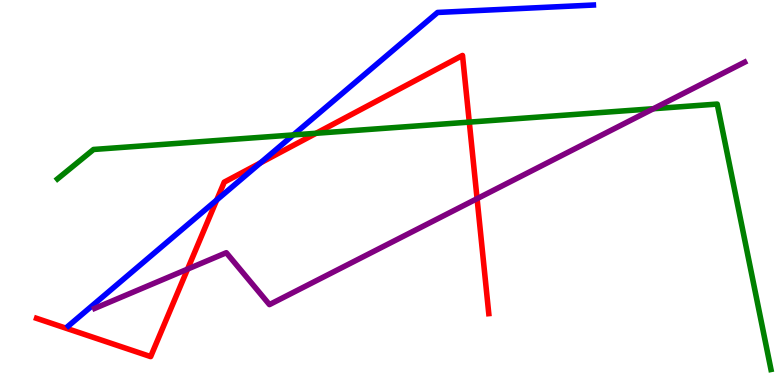[{'lines': ['blue', 'red'], 'intersections': [{'x': 2.8, 'y': 4.81}, {'x': 3.36, 'y': 5.77}]}, {'lines': ['green', 'red'], 'intersections': [{'x': 4.08, 'y': 6.54}, {'x': 6.06, 'y': 6.83}]}, {'lines': ['purple', 'red'], 'intersections': [{'x': 2.42, 'y': 3.01}, {'x': 6.16, 'y': 4.84}]}, {'lines': ['blue', 'green'], 'intersections': [{'x': 3.79, 'y': 6.5}]}, {'lines': ['blue', 'purple'], 'intersections': []}, {'lines': ['green', 'purple'], 'intersections': [{'x': 8.43, 'y': 7.18}]}]